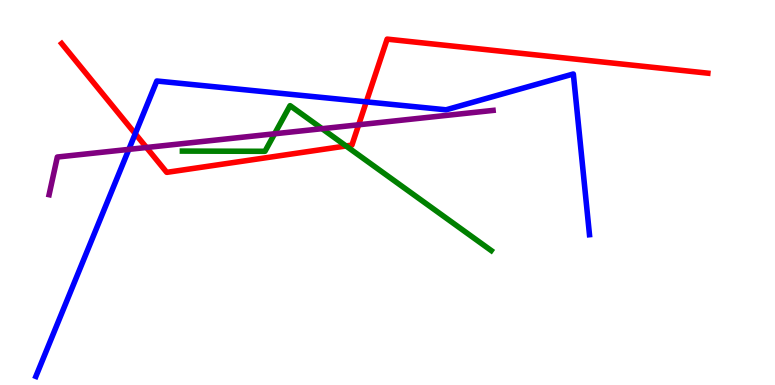[{'lines': ['blue', 'red'], 'intersections': [{'x': 1.74, 'y': 6.53}, {'x': 4.73, 'y': 7.35}]}, {'lines': ['green', 'red'], 'intersections': [{'x': 4.47, 'y': 6.21}]}, {'lines': ['purple', 'red'], 'intersections': [{'x': 1.89, 'y': 6.17}, {'x': 4.63, 'y': 6.76}]}, {'lines': ['blue', 'green'], 'intersections': []}, {'lines': ['blue', 'purple'], 'intersections': [{'x': 1.66, 'y': 6.12}]}, {'lines': ['green', 'purple'], 'intersections': [{'x': 3.54, 'y': 6.53}, {'x': 4.16, 'y': 6.66}]}]